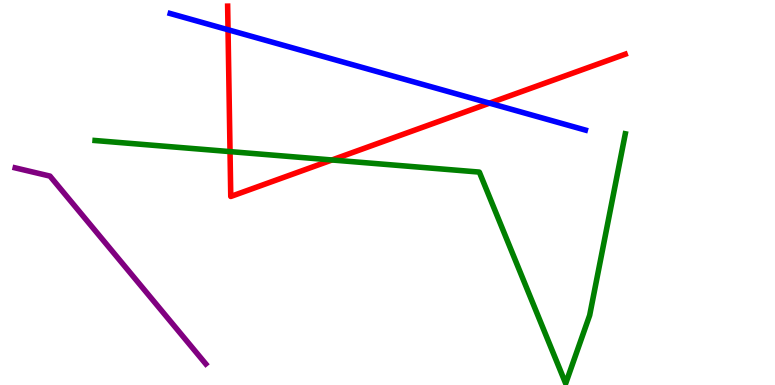[{'lines': ['blue', 'red'], 'intersections': [{'x': 2.94, 'y': 9.23}, {'x': 6.32, 'y': 7.32}]}, {'lines': ['green', 'red'], 'intersections': [{'x': 2.97, 'y': 6.06}, {'x': 4.28, 'y': 5.84}]}, {'lines': ['purple', 'red'], 'intersections': []}, {'lines': ['blue', 'green'], 'intersections': []}, {'lines': ['blue', 'purple'], 'intersections': []}, {'lines': ['green', 'purple'], 'intersections': []}]